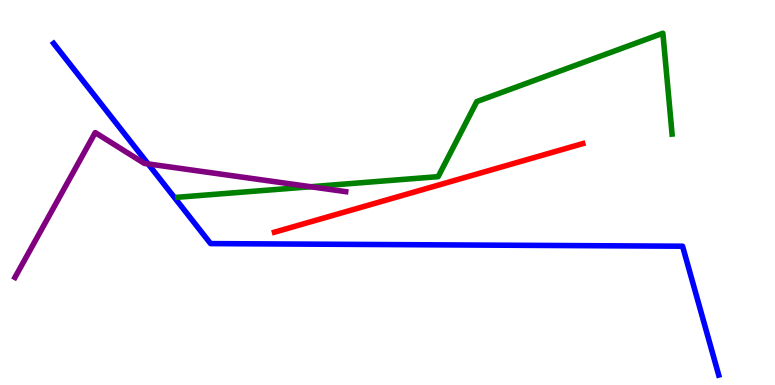[{'lines': ['blue', 'red'], 'intersections': []}, {'lines': ['green', 'red'], 'intersections': []}, {'lines': ['purple', 'red'], 'intersections': []}, {'lines': ['blue', 'green'], 'intersections': []}, {'lines': ['blue', 'purple'], 'intersections': [{'x': 1.91, 'y': 5.74}]}, {'lines': ['green', 'purple'], 'intersections': [{'x': 4.01, 'y': 5.15}]}]